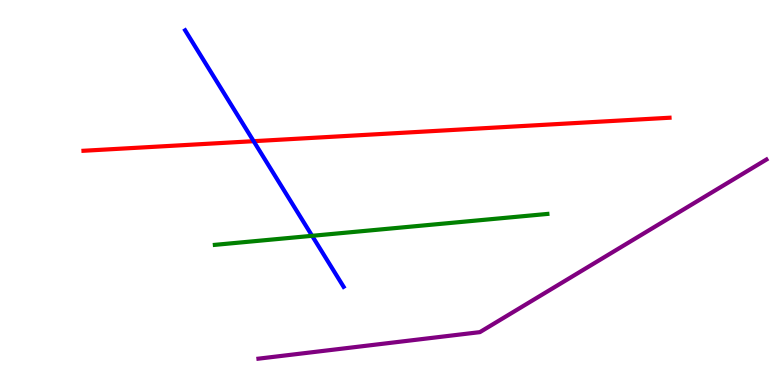[{'lines': ['blue', 'red'], 'intersections': [{'x': 3.27, 'y': 6.33}]}, {'lines': ['green', 'red'], 'intersections': []}, {'lines': ['purple', 'red'], 'intersections': []}, {'lines': ['blue', 'green'], 'intersections': [{'x': 4.03, 'y': 3.87}]}, {'lines': ['blue', 'purple'], 'intersections': []}, {'lines': ['green', 'purple'], 'intersections': []}]